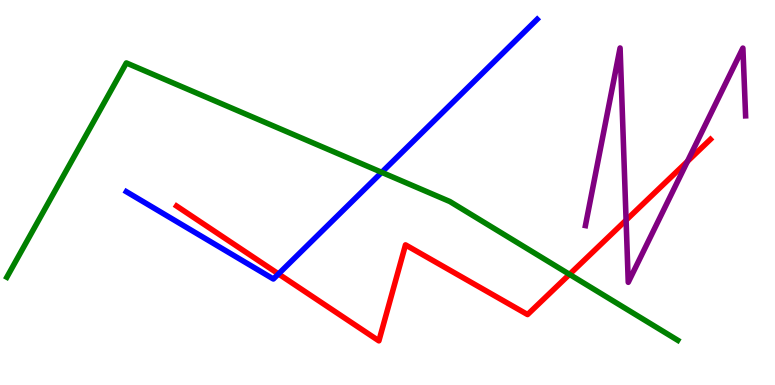[{'lines': ['blue', 'red'], 'intersections': [{'x': 3.59, 'y': 2.88}]}, {'lines': ['green', 'red'], 'intersections': [{'x': 7.35, 'y': 2.87}]}, {'lines': ['purple', 'red'], 'intersections': [{'x': 8.08, 'y': 4.28}, {'x': 8.87, 'y': 5.81}]}, {'lines': ['blue', 'green'], 'intersections': [{'x': 4.93, 'y': 5.52}]}, {'lines': ['blue', 'purple'], 'intersections': []}, {'lines': ['green', 'purple'], 'intersections': []}]